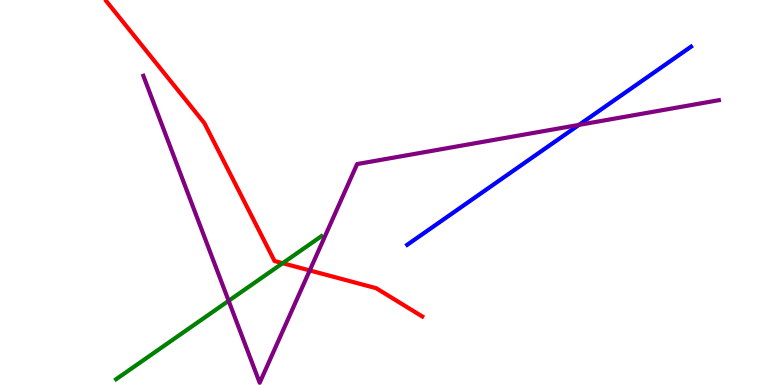[{'lines': ['blue', 'red'], 'intersections': []}, {'lines': ['green', 'red'], 'intersections': [{'x': 3.65, 'y': 3.16}]}, {'lines': ['purple', 'red'], 'intersections': [{'x': 4.0, 'y': 2.98}]}, {'lines': ['blue', 'green'], 'intersections': []}, {'lines': ['blue', 'purple'], 'intersections': [{'x': 7.47, 'y': 6.76}]}, {'lines': ['green', 'purple'], 'intersections': [{'x': 2.95, 'y': 2.19}]}]